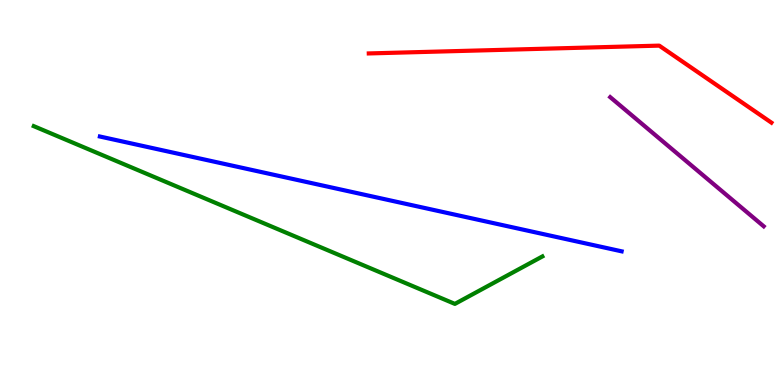[{'lines': ['blue', 'red'], 'intersections': []}, {'lines': ['green', 'red'], 'intersections': []}, {'lines': ['purple', 'red'], 'intersections': []}, {'lines': ['blue', 'green'], 'intersections': []}, {'lines': ['blue', 'purple'], 'intersections': []}, {'lines': ['green', 'purple'], 'intersections': []}]